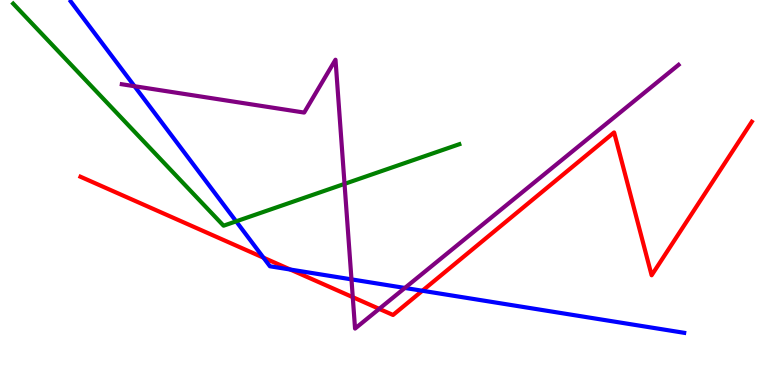[{'lines': ['blue', 'red'], 'intersections': [{'x': 3.4, 'y': 3.31}, {'x': 3.75, 'y': 3.0}, {'x': 5.45, 'y': 2.45}]}, {'lines': ['green', 'red'], 'intersections': []}, {'lines': ['purple', 'red'], 'intersections': [{'x': 4.55, 'y': 2.28}, {'x': 4.89, 'y': 1.98}]}, {'lines': ['blue', 'green'], 'intersections': [{'x': 3.05, 'y': 4.25}]}, {'lines': ['blue', 'purple'], 'intersections': [{'x': 1.74, 'y': 7.76}, {'x': 4.54, 'y': 2.74}, {'x': 5.22, 'y': 2.52}]}, {'lines': ['green', 'purple'], 'intersections': [{'x': 4.45, 'y': 5.22}]}]